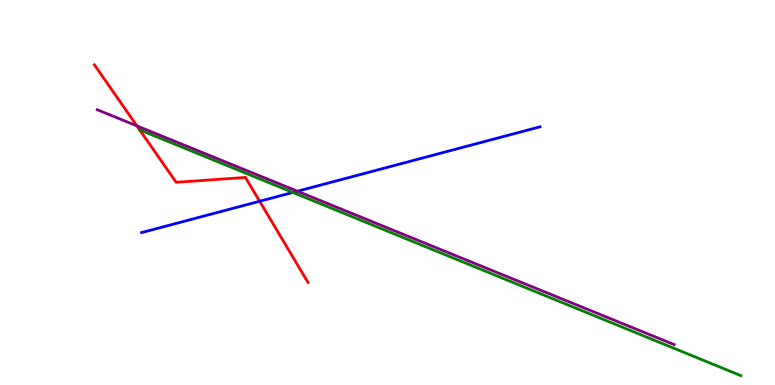[{'lines': ['blue', 'red'], 'intersections': [{'x': 3.35, 'y': 4.77}]}, {'lines': ['green', 'red'], 'intersections': []}, {'lines': ['purple', 'red'], 'intersections': [{'x': 1.77, 'y': 6.73}]}, {'lines': ['blue', 'green'], 'intersections': [{'x': 3.78, 'y': 5.0}]}, {'lines': ['blue', 'purple'], 'intersections': [{'x': 3.84, 'y': 5.03}]}, {'lines': ['green', 'purple'], 'intersections': []}]